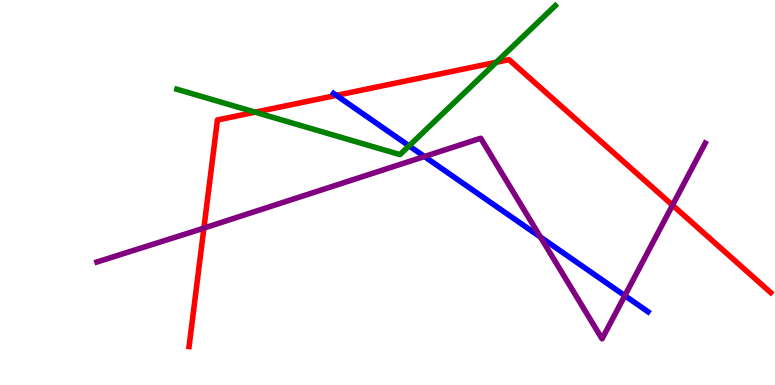[{'lines': ['blue', 'red'], 'intersections': [{'x': 4.34, 'y': 7.52}]}, {'lines': ['green', 'red'], 'intersections': [{'x': 3.29, 'y': 7.09}, {'x': 6.4, 'y': 8.38}]}, {'lines': ['purple', 'red'], 'intersections': [{'x': 2.63, 'y': 4.08}, {'x': 8.68, 'y': 4.67}]}, {'lines': ['blue', 'green'], 'intersections': [{'x': 5.28, 'y': 6.21}]}, {'lines': ['blue', 'purple'], 'intersections': [{'x': 5.48, 'y': 5.93}, {'x': 6.97, 'y': 3.84}, {'x': 8.06, 'y': 2.32}]}, {'lines': ['green', 'purple'], 'intersections': []}]